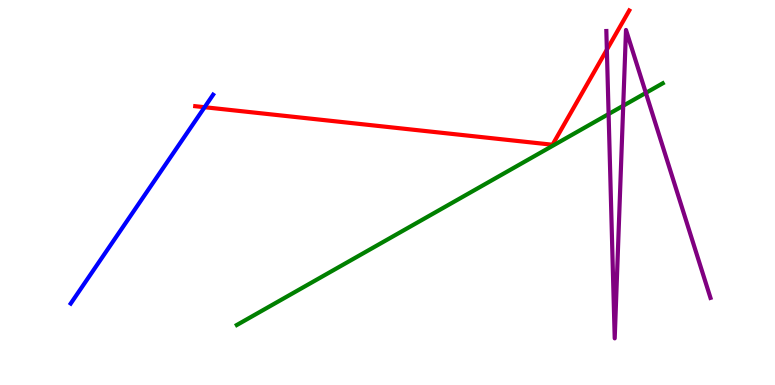[{'lines': ['blue', 'red'], 'intersections': [{'x': 2.64, 'y': 7.22}]}, {'lines': ['green', 'red'], 'intersections': []}, {'lines': ['purple', 'red'], 'intersections': [{'x': 7.83, 'y': 8.71}]}, {'lines': ['blue', 'green'], 'intersections': []}, {'lines': ['blue', 'purple'], 'intersections': []}, {'lines': ['green', 'purple'], 'intersections': [{'x': 7.85, 'y': 7.04}, {'x': 8.04, 'y': 7.25}, {'x': 8.33, 'y': 7.59}]}]